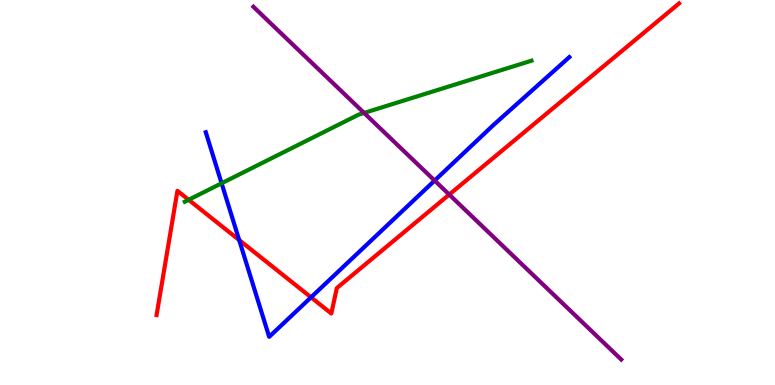[{'lines': ['blue', 'red'], 'intersections': [{'x': 3.09, 'y': 3.76}, {'x': 4.01, 'y': 2.28}]}, {'lines': ['green', 'red'], 'intersections': [{'x': 2.43, 'y': 4.81}]}, {'lines': ['purple', 'red'], 'intersections': [{'x': 5.8, 'y': 4.95}]}, {'lines': ['blue', 'green'], 'intersections': [{'x': 2.86, 'y': 5.24}]}, {'lines': ['blue', 'purple'], 'intersections': [{'x': 5.61, 'y': 5.31}]}, {'lines': ['green', 'purple'], 'intersections': [{'x': 4.7, 'y': 7.07}]}]